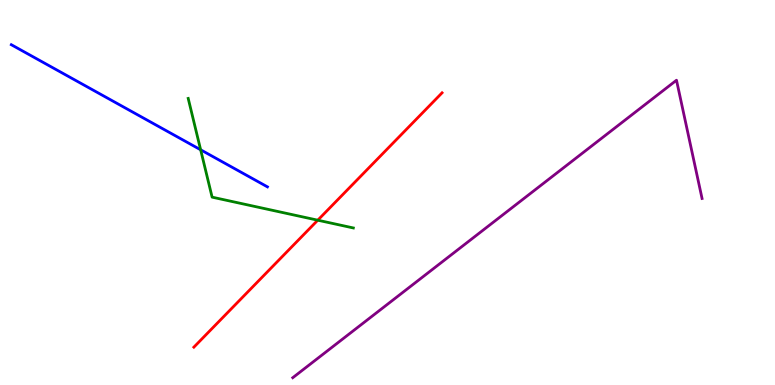[{'lines': ['blue', 'red'], 'intersections': []}, {'lines': ['green', 'red'], 'intersections': [{'x': 4.1, 'y': 4.28}]}, {'lines': ['purple', 'red'], 'intersections': []}, {'lines': ['blue', 'green'], 'intersections': [{'x': 2.59, 'y': 6.11}]}, {'lines': ['blue', 'purple'], 'intersections': []}, {'lines': ['green', 'purple'], 'intersections': []}]